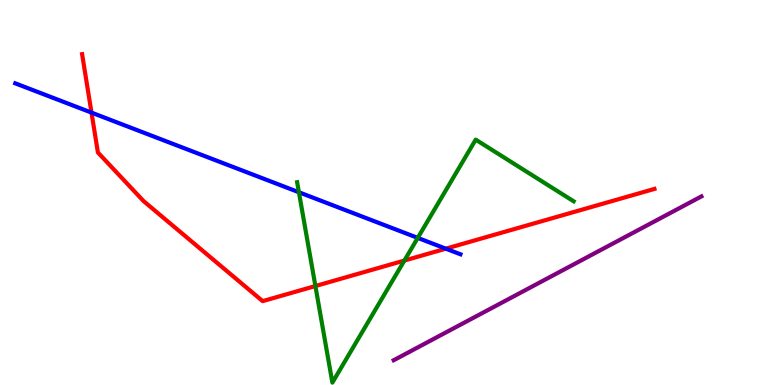[{'lines': ['blue', 'red'], 'intersections': [{'x': 1.18, 'y': 7.08}, {'x': 5.75, 'y': 3.54}]}, {'lines': ['green', 'red'], 'intersections': [{'x': 4.07, 'y': 2.57}, {'x': 5.22, 'y': 3.23}]}, {'lines': ['purple', 'red'], 'intersections': []}, {'lines': ['blue', 'green'], 'intersections': [{'x': 3.86, 'y': 5.01}, {'x': 5.39, 'y': 3.82}]}, {'lines': ['blue', 'purple'], 'intersections': []}, {'lines': ['green', 'purple'], 'intersections': []}]